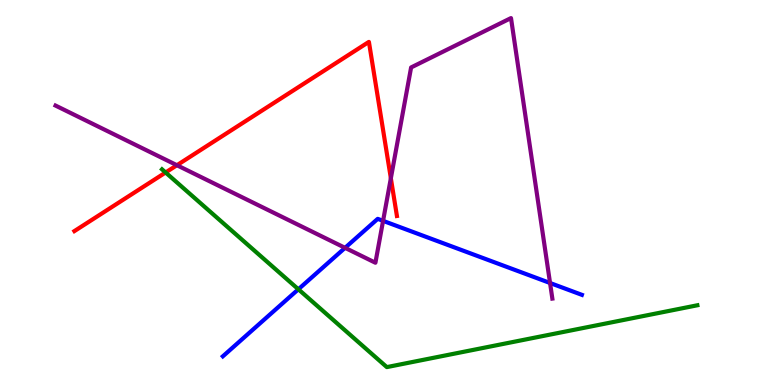[{'lines': ['blue', 'red'], 'intersections': []}, {'lines': ['green', 'red'], 'intersections': [{'x': 2.14, 'y': 5.52}]}, {'lines': ['purple', 'red'], 'intersections': [{'x': 2.28, 'y': 5.71}, {'x': 5.04, 'y': 5.37}]}, {'lines': ['blue', 'green'], 'intersections': [{'x': 3.85, 'y': 2.49}]}, {'lines': ['blue', 'purple'], 'intersections': [{'x': 4.45, 'y': 3.56}, {'x': 4.94, 'y': 4.26}, {'x': 7.1, 'y': 2.65}]}, {'lines': ['green', 'purple'], 'intersections': []}]